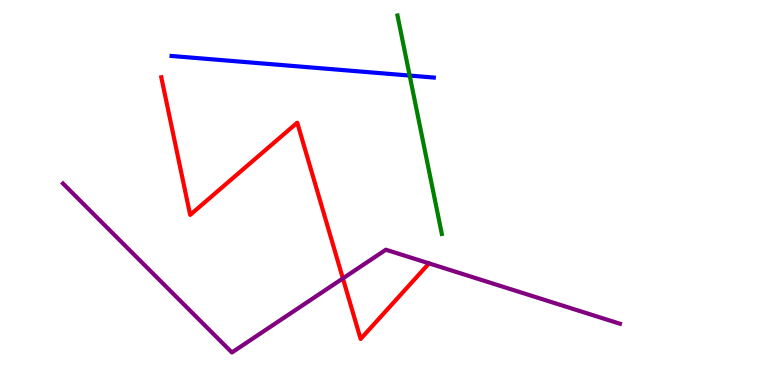[{'lines': ['blue', 'red'], 'intersections': []}, {'lines': ['green', 'red'], 'intersections': []}, {'lines': ['purple', 'red'], 'intersections': [{'x': 4.42, 'y': 2.77}]}, {'lines': ['blue', 'green'], 'intersections': [{'x': 5.29, 'y': 8.04}]}, {'lines': ['blue', 'purple'], 'intersections': []}, {'lines': ['green', 'purple'], 'intersections': []}]